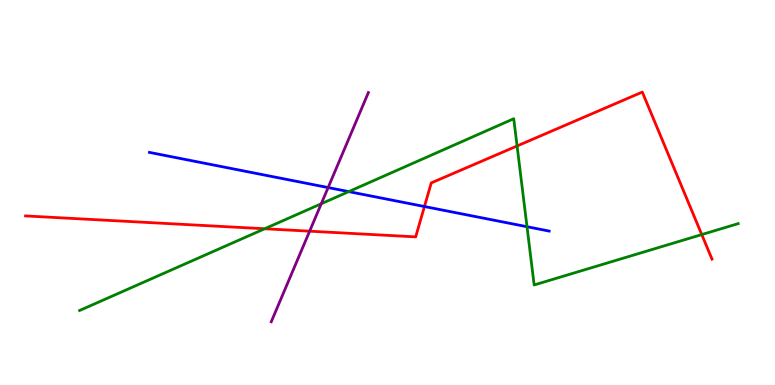[{'lines': ['blue', 'red'], 'intersections': [{'x': 5.48, 'y': 4.64}]}, {'lines': ['green', 'red'], 'intersections': [{'x': 3.41, 'y': 4.06}, {'x': 6.67, 'y': 6.21}, {'x': 9.05, 'y': 3.91}]}, {'lines': ['purple', 'red'], 'intersections': [{'x': 4.0, 'y': 4.0}]}, {'lines': ['blue', 'green'], 'intersections': [{'x': 4.5, 'y': 5.02}, {'x': 6.8, 'y': 4.11}]}, {'lines': ['blue', 'purple'], 'intersections': [{'x': 4.23, 'y': 5.13}]}, {'lines': ['green', 'purple'], 'intersections': [{'x': 4.15, 'y': 4.71}]}]